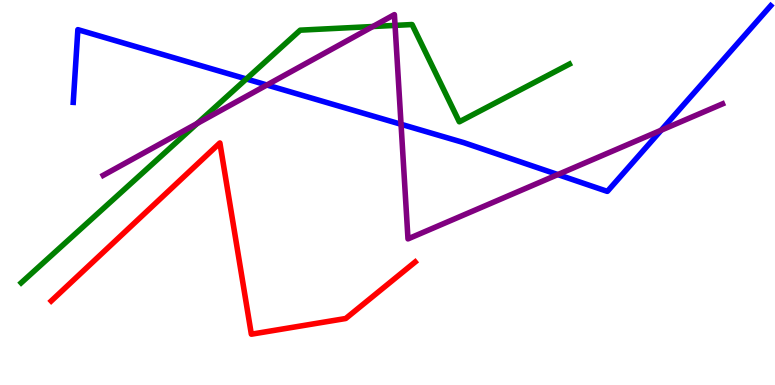[{'lines': ['blue', 'red'], 'intersections': []}, {'lines': ['green', 'red'], 'intersections': []}, {'lines': ['purple', 'red'], 'intersections': []}, {'lines': ['blue', 'green'], 'intersections': [{'x': 3.18, 'y': 7.95}]}, {'lines': ['blue', 'purple'], 'intersections': [{'x': 3.44, 'y': 7.79}, {'x': 5.17, 'y': 6.77}, {'x': 7.2, 'y': 5.47}, {'x': 8.53, 'y': 6.62}]}, {'lines': ['green', 'purple'], 'intersections': [{'x': 2.54, 'y': 6.79}, {'x': 4.81, 'y': 9.31}, {'x': 5.1, 'y': 9.34}]}]